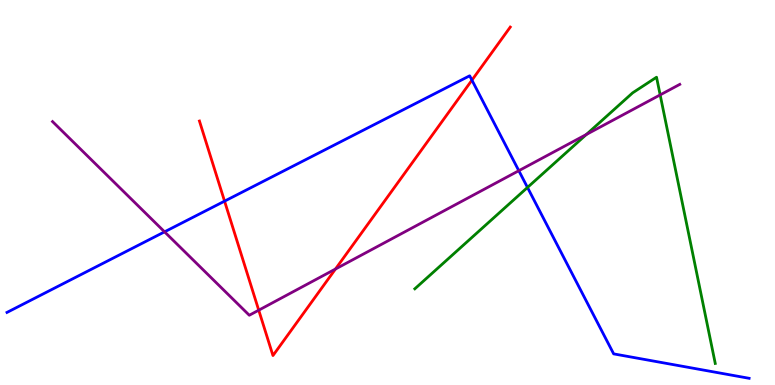[{'lines': ['blue', 'red'], 'intersections': [{'x': 2.9, 'y': 4.78}, {'x': 6.09, 'y': 7.92}]}, {'lines': ['green', 'red'], 'intersections': []}, {'lines': ['purple', 'red'], 'intersections': [{'x': 3.34, 'y': 1.94}, {'x': 4.33, 'y': 3.01}]}, {'lines': ['blue', 'green'], 'intersections': [{'x': 6.81, 'y': 5.13}]}, {'lines': ['blue', 'purple'], 'intersections': [{'x': 2.12, 'y': 3.98}, {'x': 6.69, 'y': 5.57}]}, {'lines': ['green', 'purple'], 'intersections': [{'x': 7.57, 'y': 6.51}, {'x': 8.52, 'y': 7.54}]}]